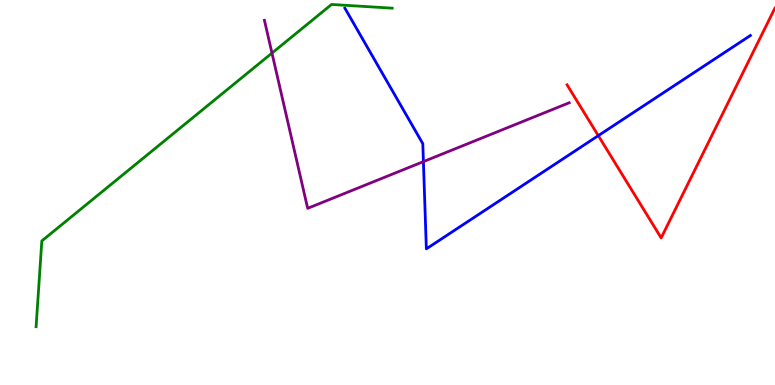[{'lines': ['blue', 'red'], 'intersections': [{'x': 7.72, 'y': 6.48}]}, {'lines': ['green', 'red'], 'intersections': []}, {'lines': ['purple', 'red'], 'intersections': []}, {'lines': ['blue', 'green'], 'intersections': []}, {'lines': ['blue', 'purple'], 'intersections': [{'x': 5.46, 'y': 5.8}]}, {'lines': ['green', 'purple'], 'intersections': [{'x': 3.51, 'y': 8.62}]}]